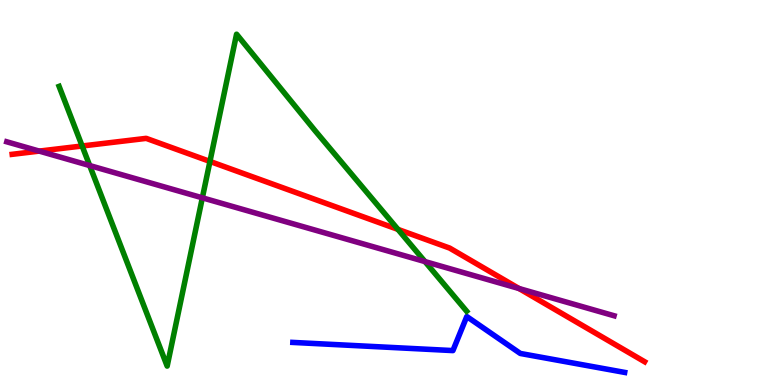[{'lines': ['blue', 'red'], 'intersections': []}, {'lines': ['green', 'red'], 'intersections': [{'x': 1.06, 'y': 6.21}, {'x': 2.71, 'y': 5.81}, {'x': 5.13, 'y': 4.04}]}, {'lines': ['purple', 'red'], 'intersections': [{'x': 0.506, 'y': 6.08}, {'x': 6.7, 'y': 2.51}]}, {'lines': ['blue', 'green'], 'intersections': []}, {'lines': ['blue', 'purple'], 'intersections': []}, {'lines': ['green', 'purple'], 'intersections': [{'x': 1.16, 'y': 5.7}, {'x': 2.61, 'y': 4.86}, {'x': 5.48, 'y': 3.21}]}]